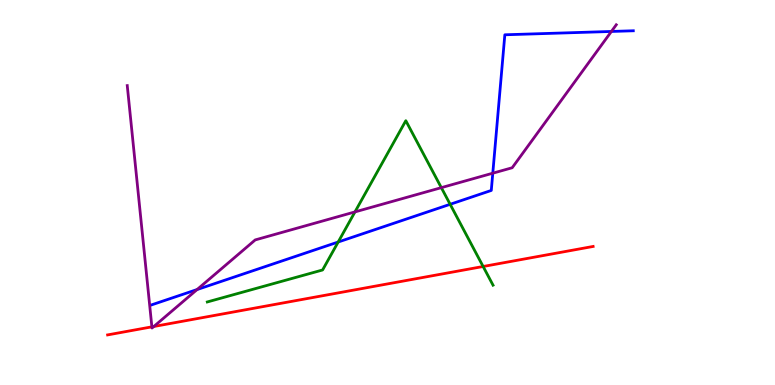[{'lines': ['blue', 'red'], 'intersections': []}, {'lines': ['green', 'red'], 'intersections': [{'x': 6.23, 'y': 3.08}]}, {'lines': ['purple', 'red'], 'intersections': [{'x': 1.96, 'y': 1.51}, {'x': 1.98, 'y': 1.52}]}, {'lines': ['blue', 'green'], 'intersections': [{'x': 4.36, 'y': 3.71}, {'x': 5.81, 'y': 4.69}]}, {'lines': ['blue', 'purple'], 'intersections': [{'x': 2.54, 'y': 2.48}, {'x': 6.36, 'y': 5.5}, {'x': 7.89, 'y': 9.18}]}, {'lines': ['green', 'purple'], 'intersections': [{'x': 4.58, 'y': 4.5}, {'x': 5.69, 'y': 5.13}]}]